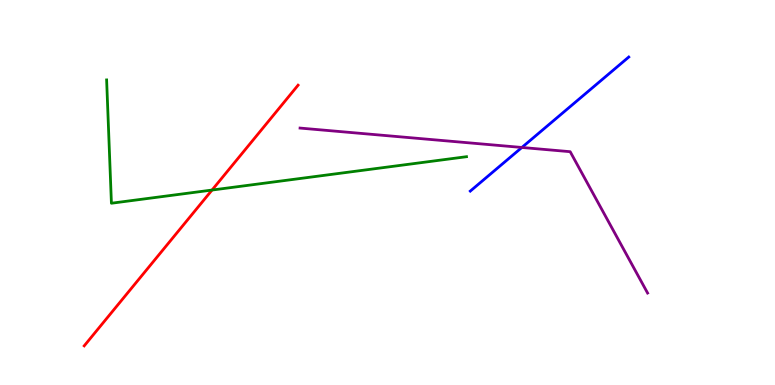[{'lines': ['blue', 'red'], 'intersections': []}, {'lines': ['green', 'red'], 'intersections': [{'x': 2.74, 'y': 5.06}]}, {'lines': ['purple', 'red'], 'intersections': []}, {'lines': ['blue', 'green'], 'intersections': []}, {'lines': ['blue', 'purple'], 'intersections': [{'x': 6.73, 'y': 6.17}]}, {'lines': ['green', 'purple'], 'intersections': []}]